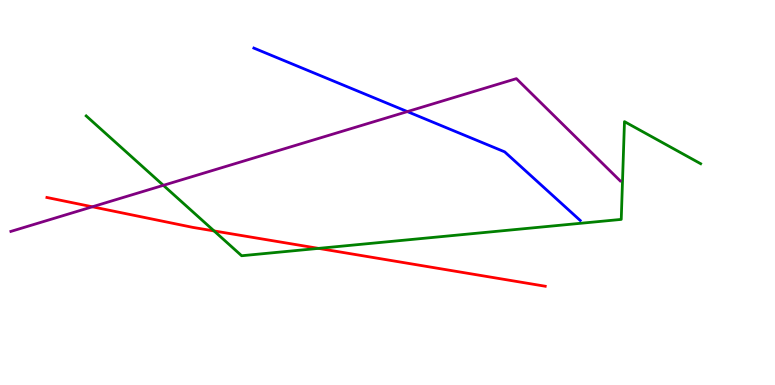[{'lines': ['blue', 'red'], 'intersections': []}, {'lines': ['green', 'red'], 'intersections': [{'x': 2.76, 'y': 4.0}, {'x': 4.11, 'y': 3.55}]}, {'lines': ['purple', 'red'], 'intersections': [{'x': 1.19, 'y': 4.63}]}, {'lines': ['blue', 'green'], 'intersections': []}, {'lines': ['blue', 'purple'], 'intersections': [{'x': 5.26, 'y': 7.1}]}, {'lines': ['green', 'purple'], 'intersections': [{'x': 2.11, 'y': 5.19}]}]